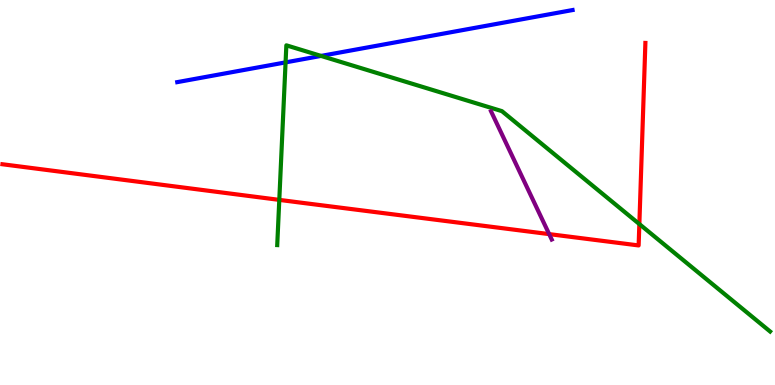[{'lines': ['blue', 'red'], 'intersections': []}, {'lines': ['green', 'red'], 'intersections': [{'x': 3.6, 'y': 4.81}, {'x': 8.25, 'y': 4.18}]}, {'lines': ['purple', 'red'], 'intersections': [{'x': 7.09, 'y': 3.92}]}, {'lines': ['blue', 'green'], 'intersections': [{'x': 3.68, 'y': 8.38}, {'x': 4.14, 'y': 8.55}]}, {'lines': ['blue', 'purple'], 'intersections': []}, {'lines': ['green', 'purple'], 'intersections': []}]